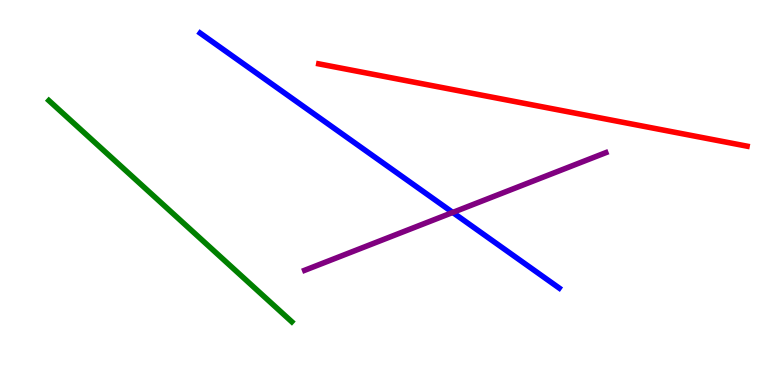[{'lines': ['blue', 'red'], 'intersections': []}, {'lines': ['green', 'red'], 'intersections': []}, {'lines': ['purple', 'red'], 'intersections': []}, {'lines': ['blue', 'green'], 'intersections': []}, {'lines': ['blue', 'purple'], 'intersections': [{'x': 5.84, 'y': 4.48}]}, {'lines': ['green', 'purple'], 'intersections': []}]